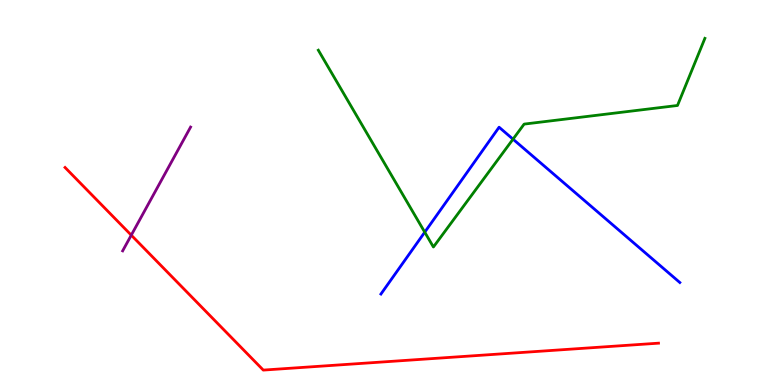[{'lines': ['blue', 'red'], 'intersections': []}, {'lines': ['green', 'red'], 'intersections': []}, {'lines': ['purple', 'red'], 'intersections': [{'x': 1.69, 'y': 3.89}]}, {'lines': ['blue', 'green'], 'intersections': [{'x': 5.48, 'y': 3.97}, {'x': 6.62, 'y': 6.39}]}, {'lines': ['blue', 'purple'], 'intersections': []}, {'lines': ['green', 'purple'], 'intersections': []}]